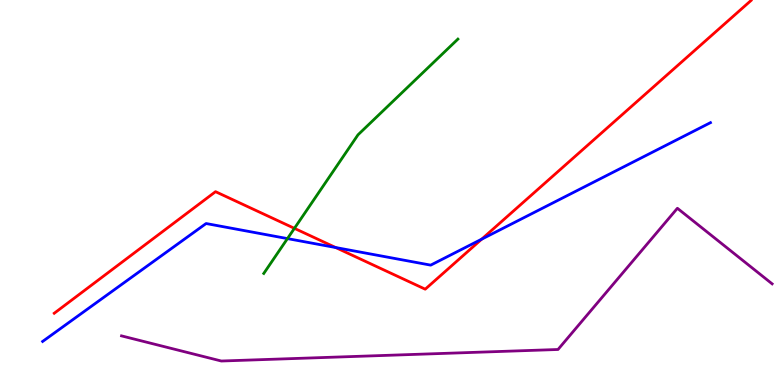[{'lines': ['blue', 'red'], 'intersections': [{'x': 4.33, 'y': 3.57}, {'x': 6.21, 'y': 3.79}]}, {'lines': ['green', 'red'], 'intersections': [{'x': 3.8, 'y': 4.07}]}, {'lines': ['purple', 'red'], 'intersections': []}, {'lines': ['blue', 'green'], 'intersections': [{'x': 3.71, 'y': 3.8}]}, {'lines': ['blue', 'purple'], 'intersections': []}, {'lines': ['green', 'purple'], 'intersections': []}]